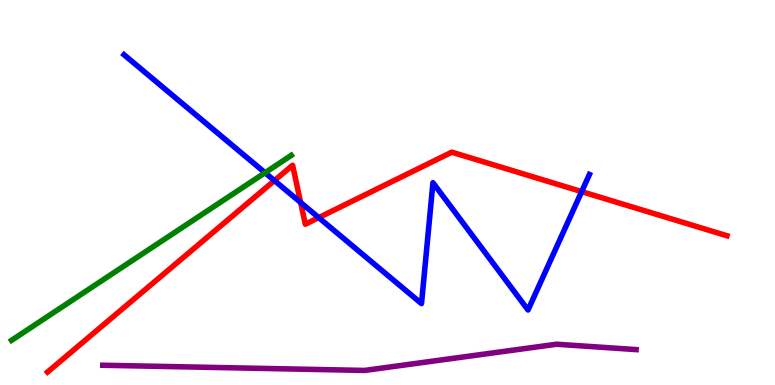[{'lines': ['blue', 'red'], 'intersections': [{'x': 3.54, 'y': 5.31}, {'x': 3.88, 'y': 4.74}, {'x': 4.11, 'y': 4.35}, {'x': 7.51, 'y': 5.02}]}, {'lines': ['green', 'red'], 'intersections': []}, {'lines': ['purple', 'red'], 'intersections': []}, {'lines': ['blue', 'green'], 'intersections': [{'x': 3.42, 'y': 5.51}]}, {'lines': ['blue', 'purple'], 'intersections': []}, {'lines': ['green', 'purple'], 'intersections': []}]